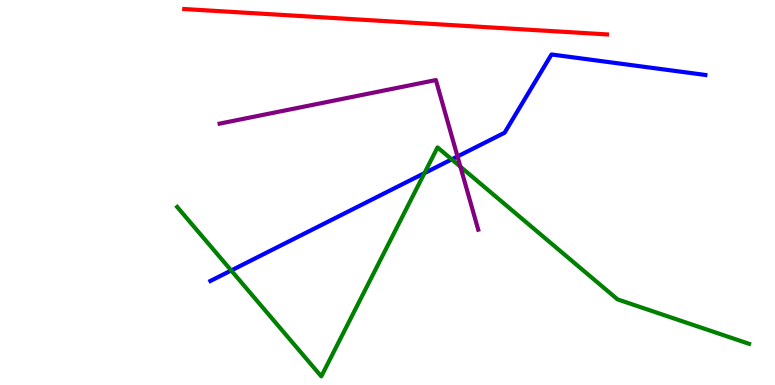[{'lines': ['blue', 'red'], 'intersections': []}, {'lines': ['green', 'red'], 'intersections': []}, {'lines': ['purple', 'red'], 'intersections': []}, {'lines': ['blue', 'green'], 'intersections': [{'x': 2.98, 'y': 2.97}, {'x': 5.48, 'y': 5.5}, {'x': 5.83, 'y': 5.86}]}, {'lines': ['blue', 'purple'], 'intersections': [{'x': 5.9, 'y': 5.94}]}, {'lines': ['green', 'purple'], 'intersections': [{'x': 5.94, 'y': 5.67}]}]